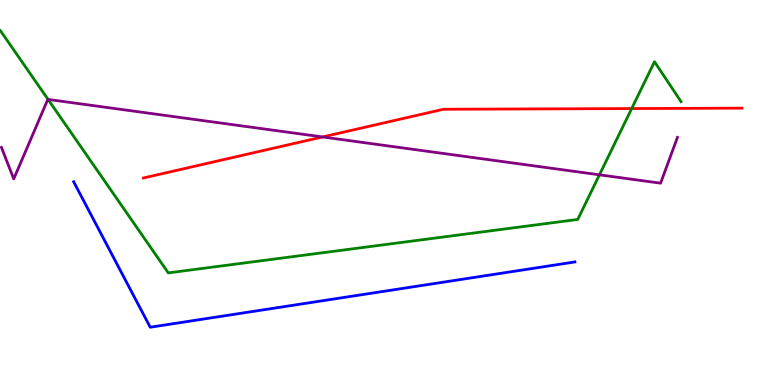[{'lines': ['blue', 'red'], 'intersections': []}, {'lines': ['green', 'red'], 'intersections': [{'x': 8.15, 'y': 7.18}]}, {'lines': ['purple', 'red'], 'intersections': [{'x': 4.16, 'y': 6.44}]}, {'lines': ['blue', 'green'], 'intersections': []}, {'lines': ['blue', 'purple'], 'intersections': []}, {'lines': ['green', 'purple'], 'intersections': [{'x': 0.62, 'y': 7.42}, {'x': 7.73, 'y': 5.46}]}]